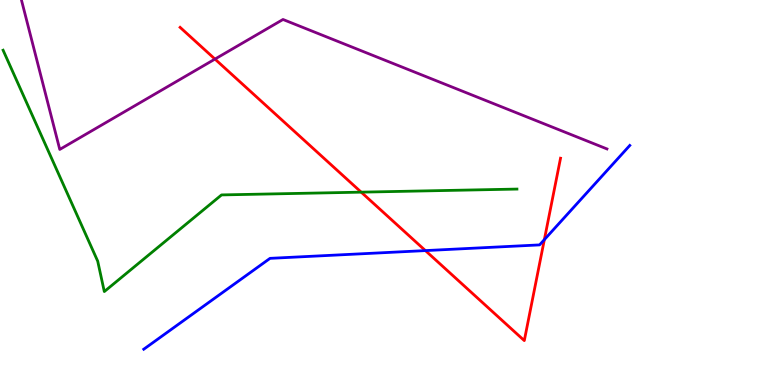[{'lines': ['blue', 'red'], 'intersections': [{'x': 5.49, 'y': 3.49}, {'x': 7.02, 'y': 3.78}]}, {'lines': ['green', 'red'], 'intersections': [{'x': 4.66, 'y': 5.01}]}, {'lines': ['purple', 'red'], 'intersections': [{'x': 2.77, 'y': 8.47}]}, {'lines': ['blue', 'green'], 'intersections': []}, {'lines': ['blue', 'purple'], 'intersections': []}, {'lines': ['green', 'purple'], 'intersections': []}]